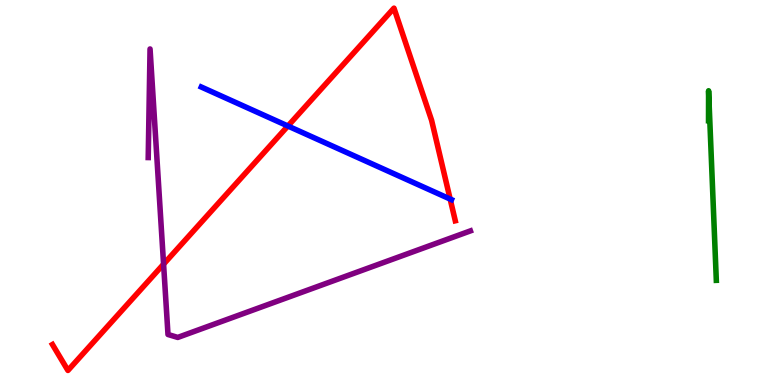[{'lines': ['blue', 'red'], 'intersections': [{'x': 3.71, 'y': 6.73}, {'x': 5.81, 'y': 4.83}]}, {'lines': ['green', 'red'], 'intersections': []}, {'lines': ['purple', 'red'], 'intersections': [{'x': 2.11, 'y': 3.14}]}, {'lines': ['blue', 'green'], 'intersections': []}, {'lines': ['blue', 'purple'], 'intersections': []}, {'lines': ['green', 'purple'], 'intersections': []}]